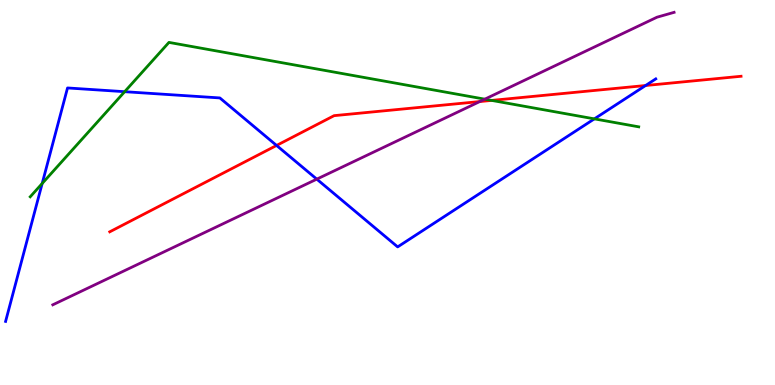[{'lines': ['blue', 'red'], 'intersections': [{'x': 3.57, 'y': 6.22}, {'x': 8.33, 'y': 7.78}]}, {'lines': ['green', 'red'], 'intersections': [{'x': 6.34, 'y': 7.39}]}, {'lines': ['purple', 'red'], 'intersections': [{'x': 6.19, 'y': 7.36}]}, {'lines': ['blue', 'green'], 'intersections': [{'x': 0.544, 'y': 5.23}, {'x': 1.61, 'y': 7.62}, {'x': 7.67, 'y': 6.91}]}, {'lines': ['blue', 'purple'], 'intersections': [{'x': 4.09, 'y': 5.35}]}, {'lines': ['green', 'purple'], 'intersections': [{'x': 6.26, 'y': 7.42}]}]